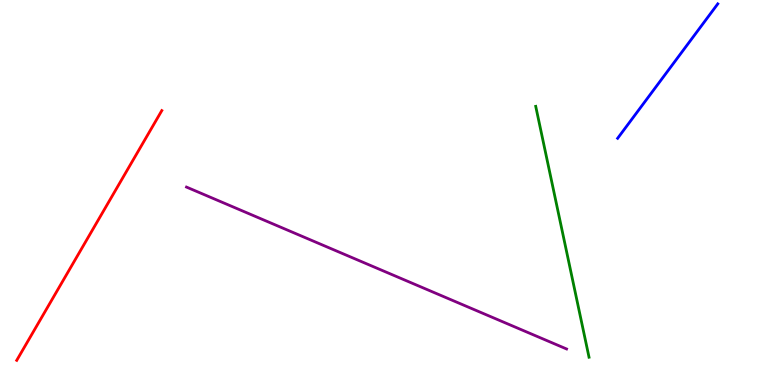[{'lines': ['blue', 'red'], 'intersections': []}, {'lines': ['green', 'red'], 'intersections': []}, {'lines': ['purple', 'red'], 'intersections': []}, {'lines': ['blue', 'green'], 'intersections': []}, {'lines': ['blue', 'purple'], 'intersections': []}, {'lines': ['green', 'purple'], 'intersections': []}]